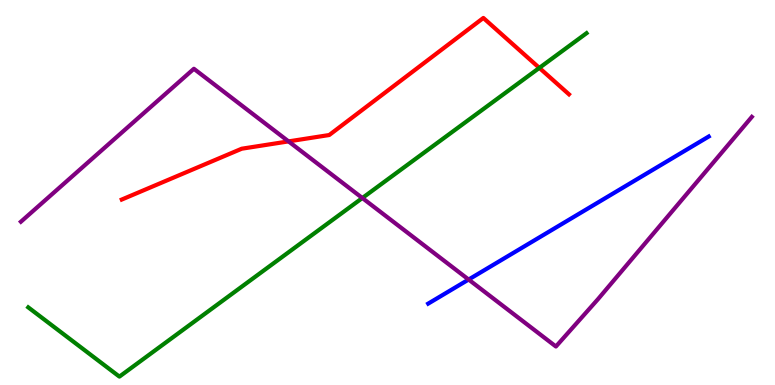[{'lines': ['blue', 'red'], 'intersections': []}, {'lines': ['green', 'red'], 'intersections': [{'x': 6.96, 'y': 8.24}]}, {'lines': ['purple', 'red'], 'intersections': [{'x': 3.72, 'y': 6.33}]}, {'lines': ['blue', 'green'], 'intersections': []}, {'lines': ['blue', 'purple'], 'intersections': [{'x': 6.05, 'y': 2.74}]}, {'lines': ['green', 'purple'], 'intersections': [{'x': 4.68, 'y': 4.86}]}]